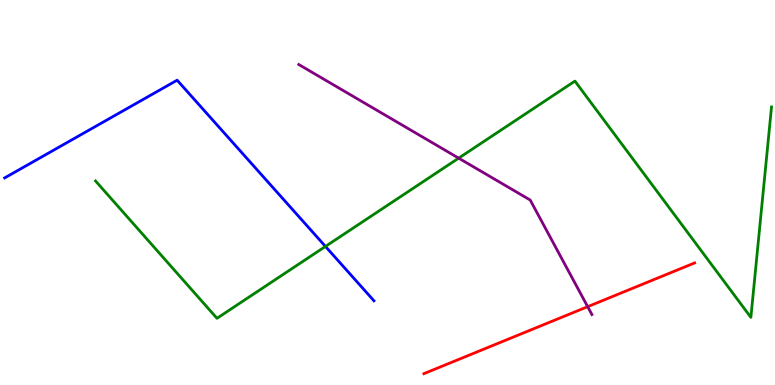[{'lines': ['blue', 'red'], 'intersections': []}, {'lines': ['green', 'red'], 'intersections': []}, {'lines': ['purple', 'red'], 'intersections': [{'x': 7.58, 'y': 2.03}]}, {'lines': ['blue', 'green'], 'intersections': [{'x': 4.2, 'y': 3.6}]}, {'lines': ['blue', 'purple'], 'intersections': []}, {'lines': ['green', 'purple'], 'intersections': [{'x': 5.92, 'y': 5.89}]}]